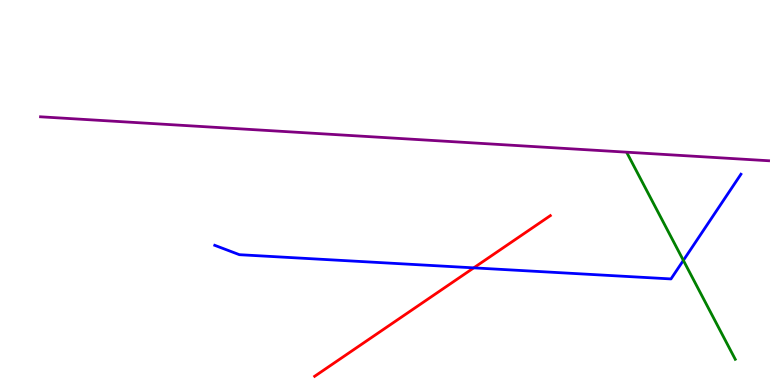[{'lines': ['blue', 'red'], 'intersections': [{'x': 6.11, 'y': 3.04}]}, {'lines': ['green', 'red'], 'intersections': []}, {'lines': ['purple', 'red'], 'intersections': []}, {'lines': ['blue', 'green'], 'intersections': [{'x': 8.82, 'y': 3.24}]}, {'lines': ['blue', 'purple'], 'intersections': []}, {'lines': ['green', 'purple'], 'intersections': []}]